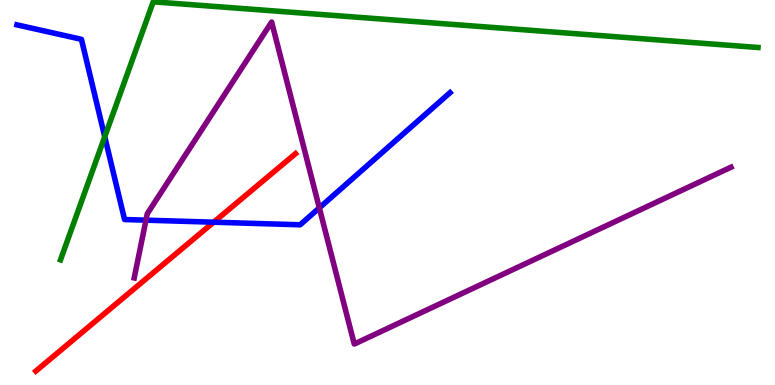[{'lines': ['blue', 'red'], 'intersections': [{'x': 2.76, 'y': 4.23}]}, {'lines': ['green', 'red'], 'intersections': []}, {'lines': ['purple', 'red'], 'intersections': []}, {'lines': ['blue', 'green'], 'intersections': [{'x': 1.35, 'y': 6.45}]}, {'lines': ['blue', 'purple'], 'intersections': [{'x': 1.88, 'y': 4.28}, {'x': 4.12, 'y': 4.6}]}, {'lines': ['green', 'purple'], 'intersections': []}]